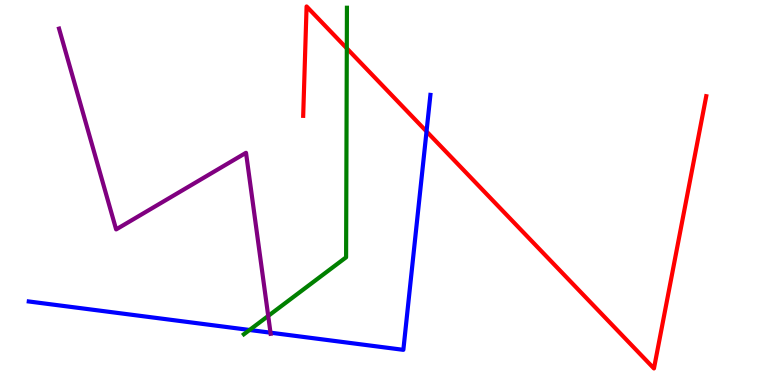[{'lines': ['blue', 'red'], 'intersections': [{'x': 5.5, 'y': 6.59}]}, {'lines': ['green', 'red'], 'intersections': [{'x': 4.47, 'y': 8.74}]}, {'lines': ['purple', 'red'], 'intersections': []}, {'lines': ['blue', 'green'], 'intersections': [{'x': 3.22, 'y': 1.43}]}, {'lines': ['blue', 'purple'], 'intersections': [{'x': 3.49, 'y': 1.36}]}, {'lines': ['green', 'purple'], 'intersections': [{'x': 3.46, 'y': 1.79}]}]